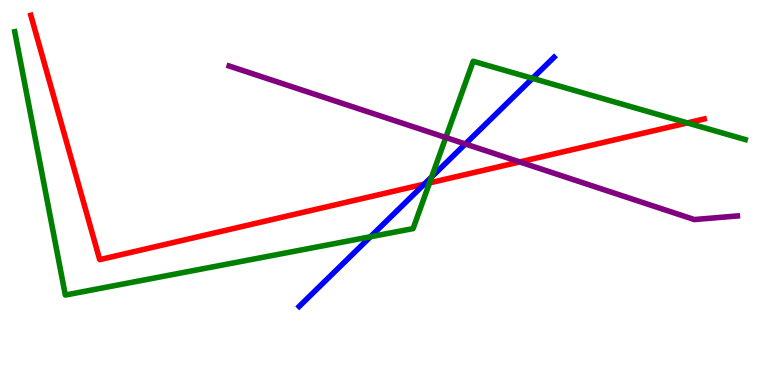[{'lines': ['blue', 'red'], 'intersections': [{'x': 5.47, 'y': 5.22}]}, {'lines': ['green', 'red'], 'intersections': [{'x': 5.54, 'y': 5.25}, {'x': 8.87, 'y': 6.81}]}, {'lines': ['purple', 'red'], 'intersections': [{'x': 6.71, 'y': 5.79}]}, {'lines': ['blue', 'green'], 'intersections': [{'x': 4.78, 'y': 3.85}, {'x': 5.57, 'y': 5.4}, {'x': 6.87, 'y': 7.96}]}, {'lines': ['blue', 'purple'], 'intersections': [{'x': 6.0, 'y': 6.26}]}, {'lines': ['green', 'purple'], 'intersections': [{'x': 5.75, 'y': 6.43}]}]